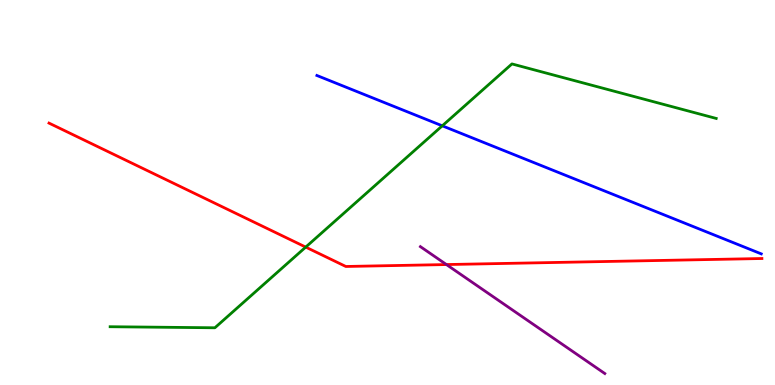[{'lines': ['blue', 'red'], 'intersections': []}, {'lines': ['green', 'red'], 'intersections': [{'x': 3.94, 'y': 3.58}]}, {'lines': ['purple', 'red'], 'intersections': [{'x': 5.76, 'y': 3.13}]}, {'lines': ['blue', 'green'], 'intersections': [{'x': 5.71, 'y': 6.73}]}, {'lines': ['blue', 'purple'], 'intersections': []}, {'lines': ['green', 'purple'], 'intersections': []}]